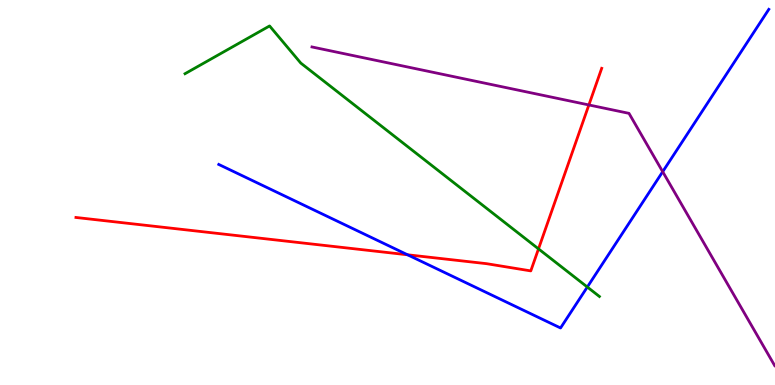[{'lines': ['blue', 'red'], 'intersections': [{'x': 5.26, 'y': 3.38}]}, {'lines': ['green', 'red'], 'intersections': [{'x': 6.95, 'y': 3.54}]}, {'lines': ['purple', 'red'], 'intersections': [{'x': 7.6, 'y': 7.27}]}, {'lines': ['blue', 'green'], 'intersections': [{'x': 7.58, 'y': 2.54}]}, {'lines': ['blue', 'purple'], 'intersections': [{'x': 8.55, 'y': 5.54}]}, {'lines': ['green', 'purple'], 'intersections': []}]